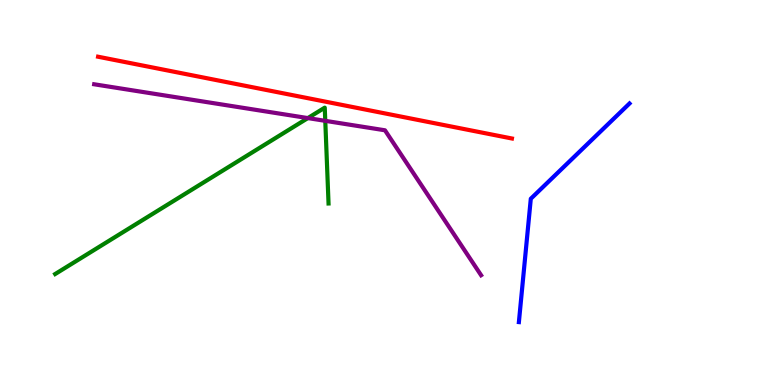[{'lines': ['blue', 'red'], 'intersections': []}, {'lines': ['green', 'red'], 'intersections': []}, {'lines': ['purple', 'red'], 'intersections': []}, {'lines': ['blue', 'green'], 'intersections': []}, {'lines': ['blue', 'purple'], 'intersections': []}, {'lines': ['green', 'purple'], 'intersections': [{'x': 3.97, 'y': 6.93}, {'x': 4.2, 'y': 6.86}]}]